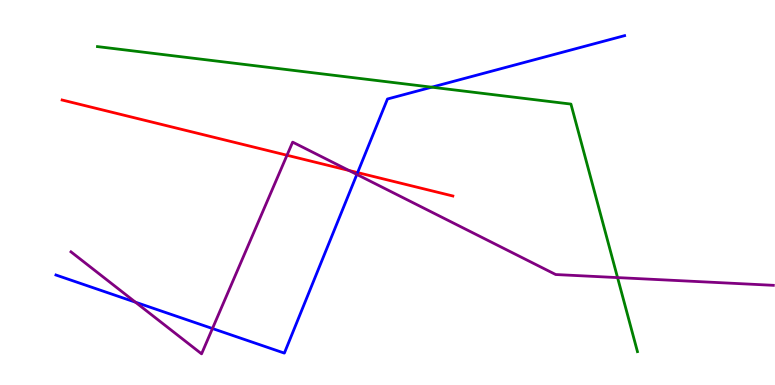[{'lines': ['blue', 'red'], 'intersections': [{'x': 4.61, 'y': 5.52}]}, {'lines': ['green', 'red'], 'intersections': []}, {'lines': ['purple', 'red'], 'intersections': [{'x': 3.7, 'y': 5.97}, {'x': 4.5, 'y': 5.57}]}, {'lines': ['blue', 'green'], 'intersections': [{'x': 5.57, 'y': 7.74}]}, {'lines': ['blue', 'purple'], 'intersections': [{'x': 1.75, 'y': 2.15}, {'x': 2.74, 'y': 1.47}, {'x': 4.6, 'y': 5.47}]}, {'lines': ['green', 'purple'], 'intersections': [{'x': 7.97, 'y': 2.79}]}]